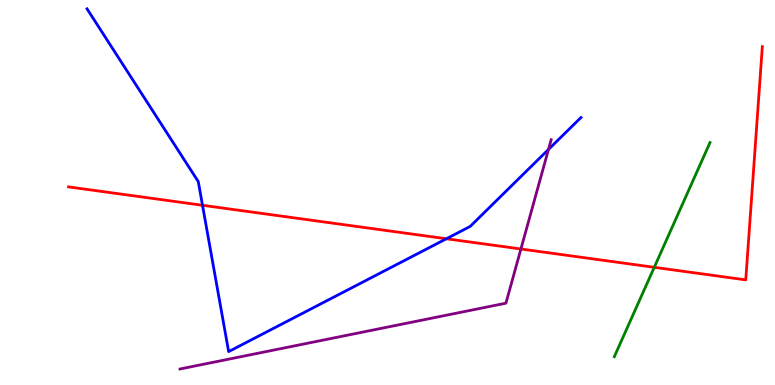[{'lines': ['blue', 'red'], 'intersections': [{'x': 2.61, 'y': 4.67}, {'x': 5.76, 'y': 3.8}]}, {'lines': ['green', 'red'], 'intersections': [{'x': 8.44, 'y': 3.06}]}, {'lines': ['purple', 'red'], 'intersections': [{'x': 6.72, 'y': 3.53}]}, {'lines': ['blue', 'green'], 'intersections': []}, {'lines': ['blue', 'purple'], 'intersections': [{'x': 7.08, 'y': 6.12}]}, {'lines': ['green', 'purple'], 'intersections': []}]